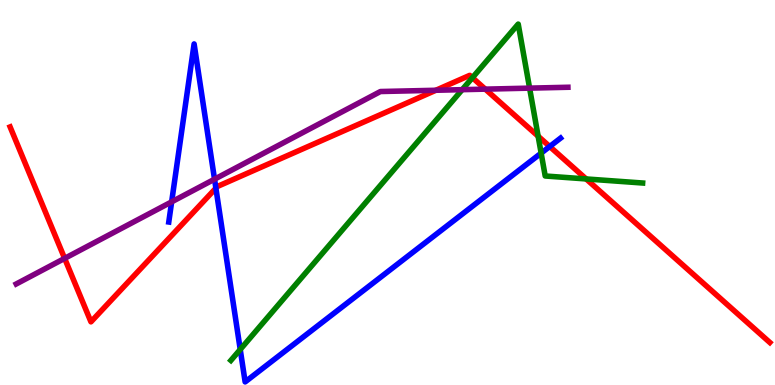[{'lines': ['blue', 'red'], 'intersections': [{'x': 2.79, 'y': 5.11}, {'x': 7.09, 'y': 6.19}]}, {'lines': ['green', 'red'], 'intersections': [{'x': 6.1, 'y': 7.98}, {'x': 6.94, 'y': 6.46}, {'x': 7.56, 'y': 5.35}]}, {'lines': ['purple', 'red'], 'intersections': [{'x': 0.834, 'y': 3.29}, {'x': 5.62, 'y': 7.66}, {'x': 6.26, 'y': 7.68}]}, {'lines': ['blue', 'green'], 'intersections': [{'x': 3.1, 'y': 0.922}, {'x': 6.98, 'y': 6.02}]}, {'lines': ['blue', 'purple'], 'intersections': [{'x': 2.21, 'y': 4.76}, {'x': 2.77, 'y': 5.35}]}, {'lines': ['green', 'purple'], 'intersections': [{'x': 5.96, 'y': 7.67}, {'x': 6.83, 'y': 7.71}]}]